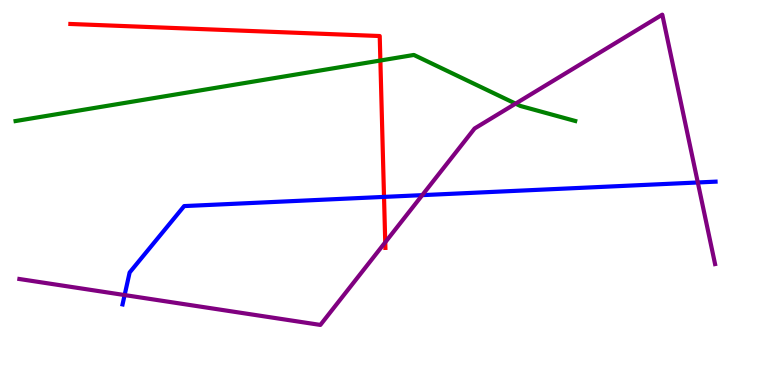[{'lines': ['blue', 'red'], 'intersections': [{'x': 4.96, 'y': 4.89}]}, {'lines': ['green', 'red'], 'intersections': [{'x': 4.91, 'y': 8.43}]}, {'lines': ['purple', 'red'], 'intersections': [{'x': 4.97, 'y': 3.71}]}, {'lines': ['blue', 'green'], 'intersections': []}, {'lines': ['blue', 'purple'], 'intersections': [{'x': 1.61, 'y': 2.34}, {'x': 5.45, 'y': 4.93}, {'x': 9.0, 'y': 5.26}]}, {'lines': ['green', 'purple'], 'intersections': [{'x': 6.65, 'y': 7.31}]}]